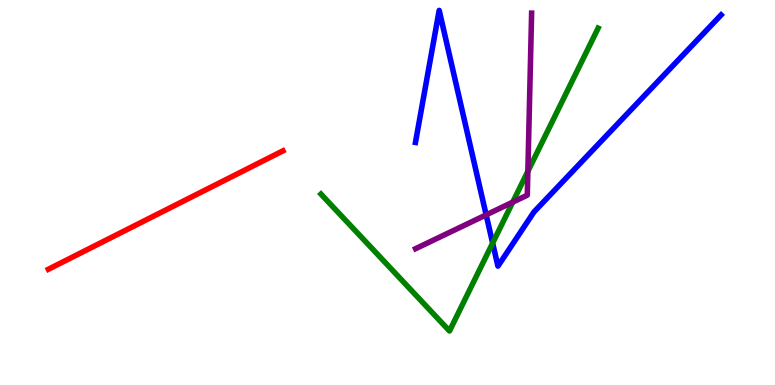[{'lines': ['blue', 'red'], 'intersections': []}, {'lines': ['green', 'red'], 'intersections': []}, {'lines': ['purple', 'red'], 'intersections': []}, {'lines': ['blue', 'green'], 'intersections': [{'x': 6.36, 'y': 3.69}]}, {'lines': ['blue', 'purple'], 'intersections': [{'x': 6.27, 'y': 4.42}]}, {'lines': ['green', 'purple'], 'intersections': [{'x': 6.62, 'y': 4.75}, {'x': 6.81, 'y': 5.55}]}]